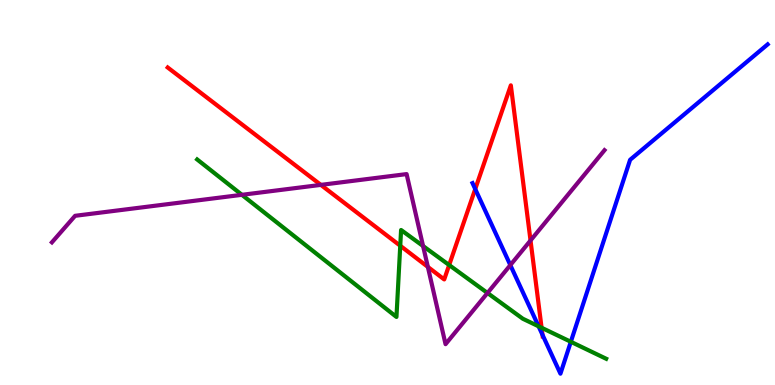[{'lines': ['blue', 'red'], 'intersections': [{'x': 6.13, 'y': 5.09}, {'x': 7.0, 'y': 1.3}]}, {'lines': ['green', 'red'], 'intersections': [{'x': 5.16, 'y': 3.62}, {'x': 5.8, 'y': 3.12}, {'x': 6.99, 'y': 1.49}]}, {'lines': ['purple', 'red'], 'intersections': [{'x': 4.14, 'y': 5.2}, {'x': 5.52, 'y': 3.07}, {'x': 6.85, 'y': 3.75}]}, {'lines': ['blue', 'green'], 'intersections': [{'x': 6.95, 'y': 1.52}, {'x': 7.37, 'y': 1.12}]}, {'lines': ['blue', 'purple'], 'intersections': [{'x': 6.59, 'y': 3.11}]}, {'lines': ['green', 'purple'], 'intersections': [{'x': 3.12, 'y': 4.94}, {'x': 5.46, 'y': 3.61}, {'x': 6.29, 'y': 2.39}]}]